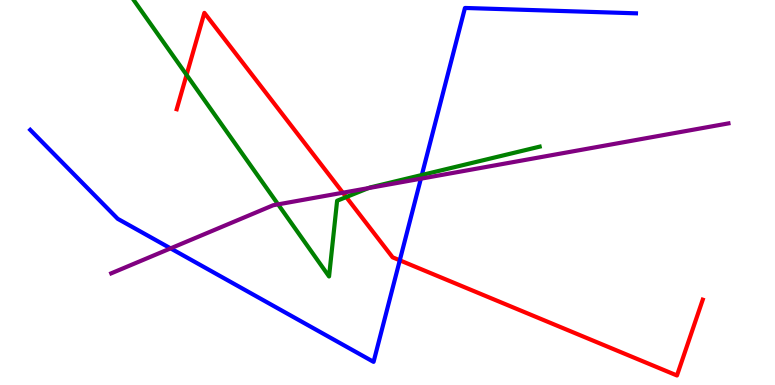[{'lines': ['blue', 'red'], 'intersections': [{'x': 5.16, 'y': 3.24}]}, {'lines': ['green', 'red'], 'intersections': [{'x': 2.41, 'y': 8.06}, {'x': 4.47, 'y': 4.88}]}, {'lines': ['purple', 'red'], 'intersections': [{'x': 4.42, 'y': 4.99}]}, {'lines': ['blue', 'green'], 'intersections': [{'x': 5.44, 'y': 5.45}]}, {'lines': ['blue', 'purple'], 'intersections': [{'x': 2.2, 'y': 3.55}, {'x': 5.43, 'y': 5.36}]}, {'lines': ['green', 'purple'], 'intersections': [{'x': 3.59, 'y': 4.69}, {'x': 4.75, 'y': 5.11}]}]